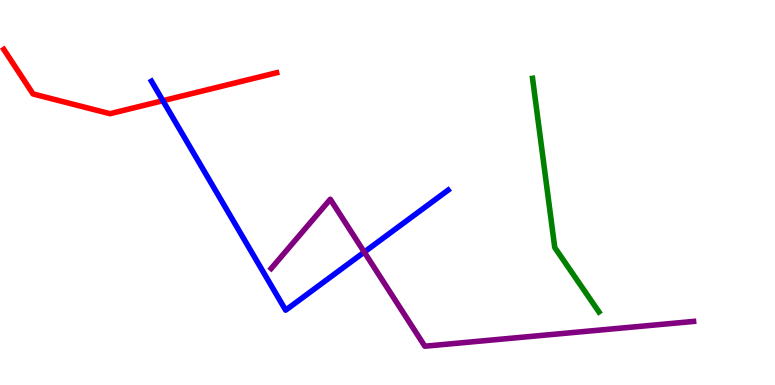[{'lines': ['blue', 'red'], 'intersections': [{'x': 2.1, 'y': 7.38}]}, {'lines': ['green', 'red'], 'intersections': []}, {'lines': ['purple', 'red'], 'intersections': []}, {'lines': ['blue', 'green'], 'intersections': []}, {'lines': ['blue', 'purple'], 'intersections': [{'x': 4.7, 'y': 3.45}]}, {'lines': ['green', 'purple'], 'intersections': []}]